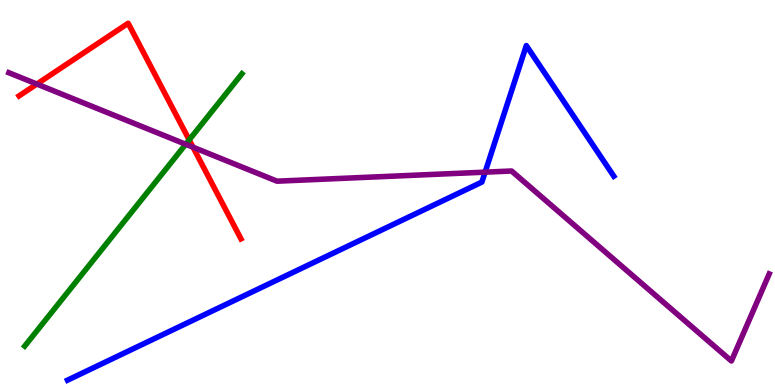[{'lines': ['blue', 'red'], 'intersections': []}, {'lines': ['green', 'red'], 'intersections': [{'x': 2.44, 'y': 6.37}]}, {'lines': ['purple', 'red'], 'intersections': [{'x': 0.476, 'y': 7.82}, {'x': 2.49, 'y': 6.18}]}, {'lines': ['blue', 'green'], 'intersections': []}, {'lines': ['blue', 'purple'], 'intersections': [{'x': 6.26, 'y': 5.53}]}, {'lines': ['green', 'purple'], 'intersections': [{'x': 2.4, 'y': 6.25}]}]